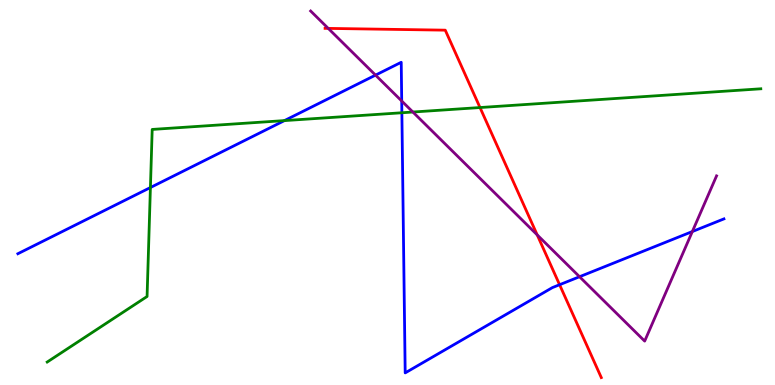[{'lines': ['blue', 'red'], 'intersections': [{'x': 7.22, 'y': 2.6}]}, {'lines': ['green', 'red'], 'intersections': [{'x': 6.19, 'y': 7.21}]}, {'lines': ['purple', 'red'], 'intersections': [{'x': 4.24, 'y': 9.26}, {'x': 6.93, 'y': 3.9}]}, {'lines': ['blue', 'green'], 'intersections': [{'x': 1.94, 'y': 5.13}, {'x': 3.67, 'y': 6.87}, {'x': 5.19, 'y': 7.07}]}, {'lines': ['blue', 'purple'], 'intersections': [{'x': 4.85, 'y': 8.05}, {'x': 5.18, 'y': 7.38}, {'x': 7.48, 'y': 2.81}, {'x': 8.93, 'y': 3.99}]}, {'lines': ['green', 'purple'], 'intersections': [{'x': 5.33, 'y': 7.09}]}]